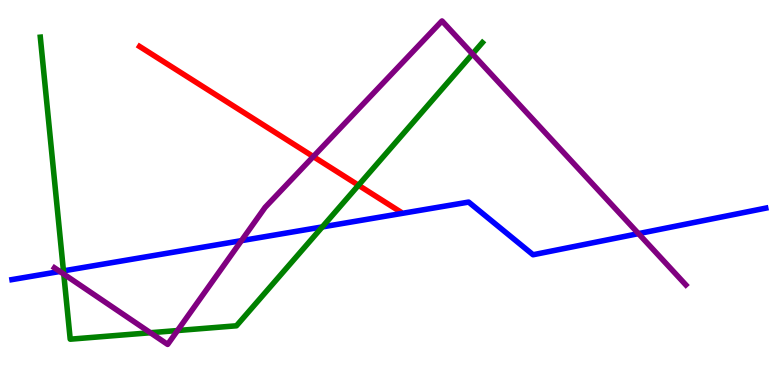[{'lines': ['blue', 'red'], 'intersections': []}, {'lines': ['green', 'red'], 'intersections': [{'x': 4.63, 'y': 5.19}]}, {'lines': ['purple', 'red'], 'intersections': [{'x': 4.04, 'y': 5.93}]}, {'lines': ['blue', 'green'], 'intersections': [{'x': 0.819, 'y': 2.96}, {'x': 4.16, 'y': 4.11}]}, {'lines': ['blue', 'purple'], 'intersections': [{'x': 0.773, 'y': 2.95}, {'x': 3.12, 'y': 3.75}, {'x': 8.24, 'y': 3.93}]}, {'lines': ['green', 'purple'], 'intersections': [{'x': 0.823, 'y': 2.88}, {'x': 1.94, 'y': 1.36}, {'x': 2.29, 'y': 1.41}, {'x': 6.1, 'y': 8.6}]}]